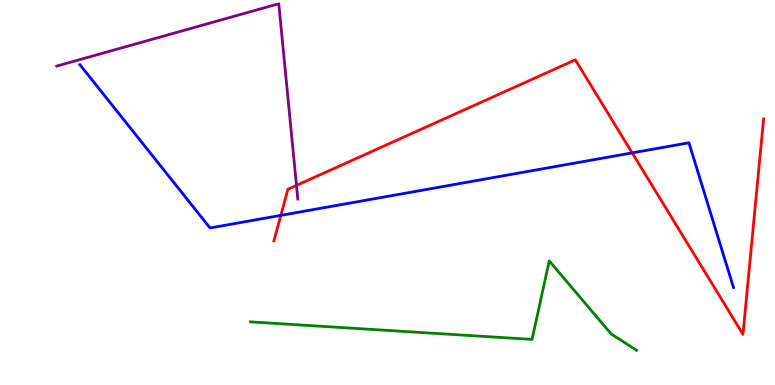[{'lines': ['blue', 'red'], 'intersections': [{'x': 3.62, 'y': 4.41}, {'x': 8.16, 'y': 6.03}]}, {'lines': ['green', 'red'], 'intersections': []}, {'lines': ['purple', 'red'], 'intersections': [{'x': 3.83, 'y': 5.18}]}, {'lines': ['blue', 'green'], 'intersections': []}, {'lines': ['blue', 'purple'], 'intersections': []}, {'lines': ['green', 'purple'], 'intersections': []}]